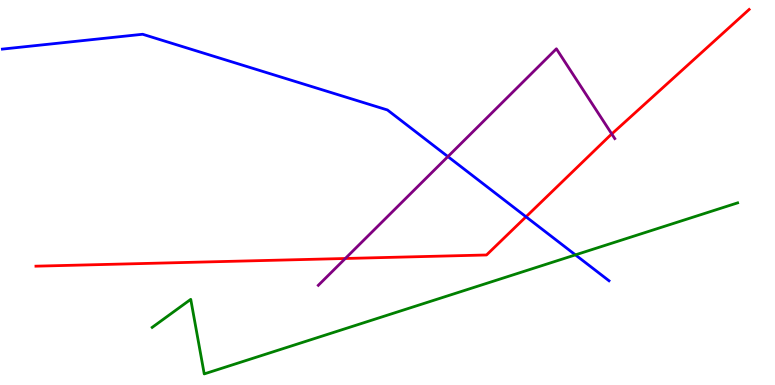[{'lines': ['blue', 'red'], 'intersections': [{'x': 6.79, 'y': 4.37}]}, {'lines': ['green', 'red'], 'intersections': []}, {'lines': ['purple', 'red'], 'intersections': [{'x': 4.46, 'y': 3.29}, {'x': 7.89, 'y': 6.52}]}, {'lines': ['blue', 'green'], 'intersections': [{'x': 7.42, 'y': 3.38}]}, {'lines': ['blue', 'purple'], 'intersections': [{'x': 5.78, 'y': 5.93}]}, {'lines': ['green', 'purple'], 'intersections': []}]